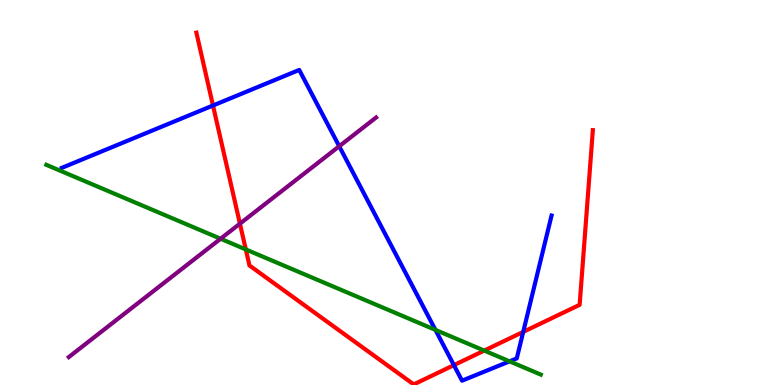[{'lines': ['blue', 'red'], 'intersections': [{'x': 2.75, 'y': 7.26}, {'x': 5.86, 'y': 0.516}, {'x': 6.75, 'y': 1.38}]}, {'lines': ['green', 'red'], 'intersections': [{'x': 3.17, 'y': 3.52}, {'x': 6.25, 'y': 0.894}]}, {'lines': ['purple', 'red'], 'intersections': [{'x': 3.1, 'y': 4.19}]}, {'lines': ['blue', 'green'], 'intersections': [{'x': 5.62, 'y': 1.43}, {'x': 6.58, 'y': 0.614}]}, {'lines': ['blue', 'purple'], 'intersections': [{'x': 4.38, 'y': 6.2}]}, {'lines': ['green', 'purple'], 'intersections': [{'x': 2.85, 'y': 3.8}]}]